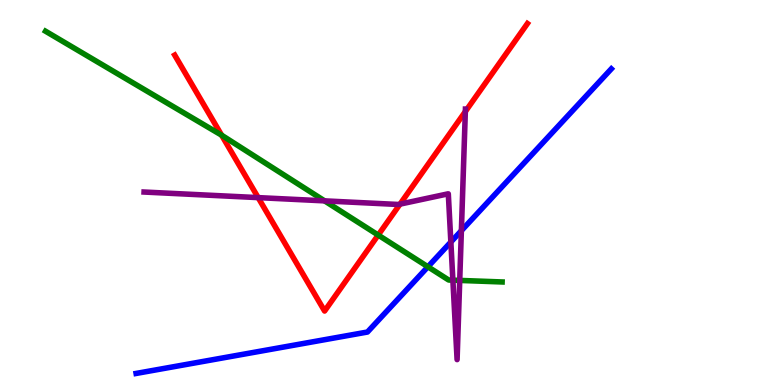[{'lines': ['blue', 'red'], 'intersections': []}, {'lines': ['green', 'red'], 'intersections': [{'x': 2.86, 'y': 6.49}, {'x': 4.88, 'y': 3.89}]}, {'lines': ['purple', 'red'], 'intersections': [{'x': 3.33, 'y': 4.87}, {'x': 5.16, 'y': 4.7}, {'x': 6.0, 'y': 7.1}]}, {'lines': ['blue', 'green'], 'intersections': [{'x': 5.52, 'y': 3.07}]}, {'lines': ['blue', 'purple'], 'intersections': [{'x': 5.82, 'y': 3.71}, {'x': 5.95, 'y': 4.01}]}, {'lines': ['green', 'purple'], 'intersections': [{'x': 4.19, 'y': 4.78}, {'x': 5.84, 'y': 2.72}, {'x': 5.93, 'y': 2.72}]}]